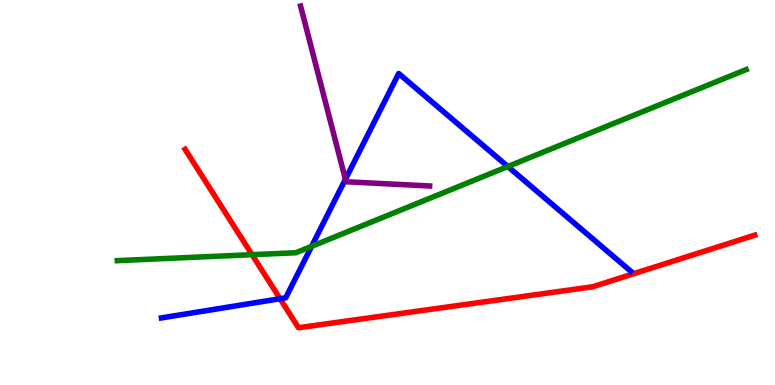[{'lines': ['blue', 'red'], 'intersections': [{'x': 3.61, 'y': 2.24}]}, {'lines': ['green', 'red'], 'intersections': [{'x': 3.25, 'y': 3.38}]}, {'lines': ['purple', 'red'], 'intersections': []}, {'lines': ['blue', 'green'], 'intersections': [{'x': 4.02, 'y': 3.6}, {'x': 6.55, 'y': 5.67}]}, {'lines': ['blue', 'purple'], 'intersections': [{'x': 4.46, 'y': 5.34}]}, {'lines': ['green', 'purple'], 'intersections': []}]